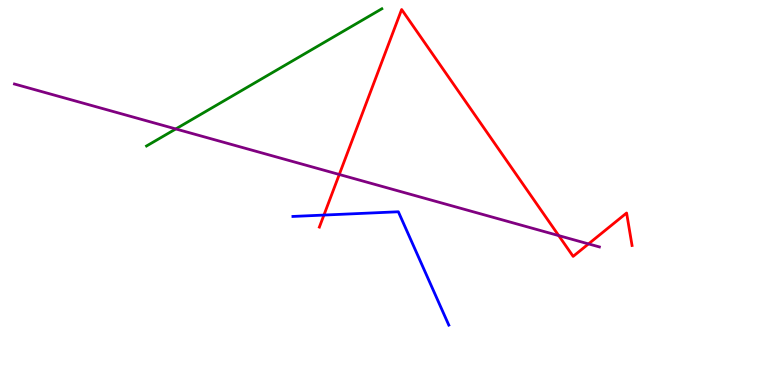[{'lines': ['blue', 'red'], 'intersections': [{'x': 4.18, 'y': 4.41}]}, {'lines': ['green', 'red'], 'intersections': []}, {'lines': ['purple', 'red'], 'intersections': [{'x': 4.38, 'y': 5.47}, {'x': 7.21, 'y': 3.88}, {'x': 7.59, 'y': 3.66}]}, {'lines': ['blue', 'green'], 'intersections': []}, {'lines': ['blue', 'purple'], 'intersections': []}, {'lines': ['green', 'purple'], 'intersections': [{'x': 2.27, 'y': 6.65}]}]